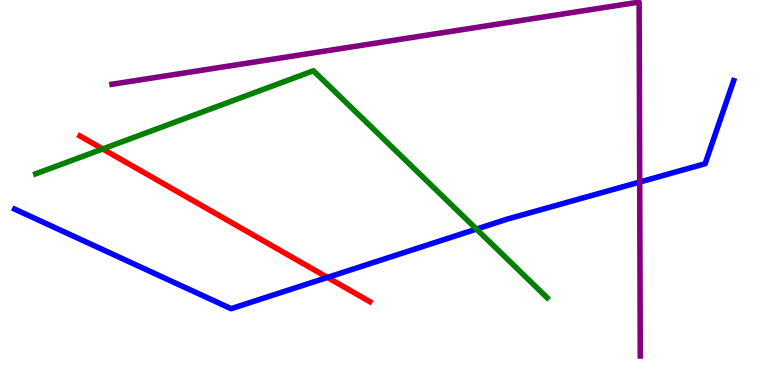[{'lines': ['blue', 'red'], 'intersections': [{'x': 4.23, 'y': 2.79}]}, {'lines': ['green', 'red'], 'intersections': [{'x': 1.33, 'y': 6.13}]}, {'lines': ['purple', 'red'], 'intersections': []}, {'lines': ['blue', 'green'], 'intersections': [{'x': 6.15, 'y': 4.05}]}, {'lines': ['blue', 'purple'], 'intersections': [{'x': 8.25, 'y': 5.27}]}, {'lines': ['green', 'purple'], 'intersections': []}]